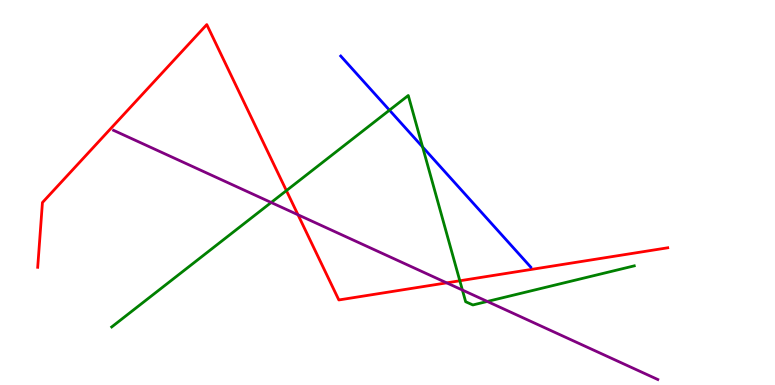[{'lines': ['blue', 'red'], 'intersections': []}, {'lines': ['green', 'red'], 'intersections': [{'x': 3.7, 'y': 5.05}, {'x': 5.93, 'y': 2.71}]}, {'lines': ['purple', 'red'], 'intersections': [{'x': 3.84, 'y': 4.42}, {'x': 5.76, 'y': 2.65}]}, {'lines': ['blue', 'green'], 'intersections': [{'x': 5.03, 'y': 7.14}, {'x': 5.45, 'y': 6.18}]}, {'lines': ['blue', 'purple'], 'intersections': []}, {'lines': ['green', 'purple'], 'intersections': [{'x': 3.5, 'y': 4.74}, {'x': 5.97, 'y': 2.47}, {'x': 6.29, 'y': 2.17}]}]